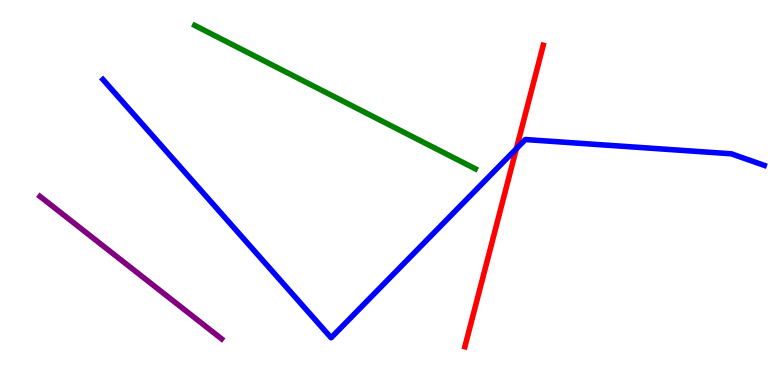[{'lines': ['blue', 'red'], 'intersections': [{'x': 6.66, 'y': 6.14}]}, {'lines': ['green', 'red'], 'intersections': []}, {'lines': ['purple', 'red'], 'intersections': []}, {'lines': ['blue', 'green'], 'intersections': []}, {'lines': ['blue', 'purple'], 'intersections': []}, {'lines': ['green', 'purple'], 'intersections': []}]